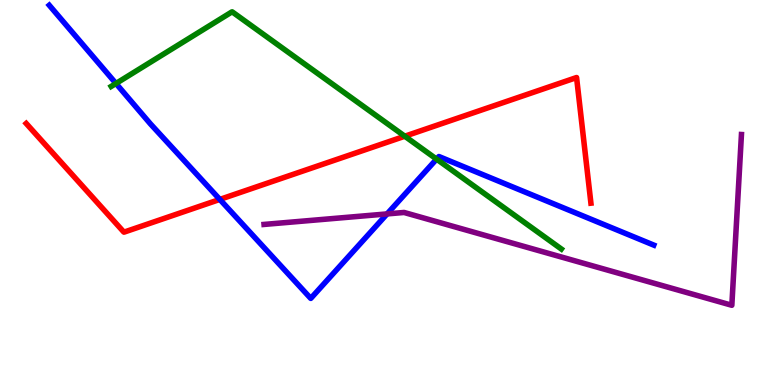[{'lines': ['blue', 'red'], 'intersections': [{'x': 2.84, 'y': 4.82}]}, {'lines': ['green', 'red'], 'intersections': [{'x': 5.22, 'y': 6.46}]}, {'lines': ['purple', 'red'], 'intersections': []}, {'lines': ['blue', 'green'], 'intersections': [{'x': 1.5, 'y': 7.83}, {'x': 5.63, 'y': 5.87}]}, {'lines': ['blue', 'purple'], 'intersections': [{'x': 4.99, 'y': 4.44}]}, {'lines': ['green', 'purple'], 'intersections': []}]